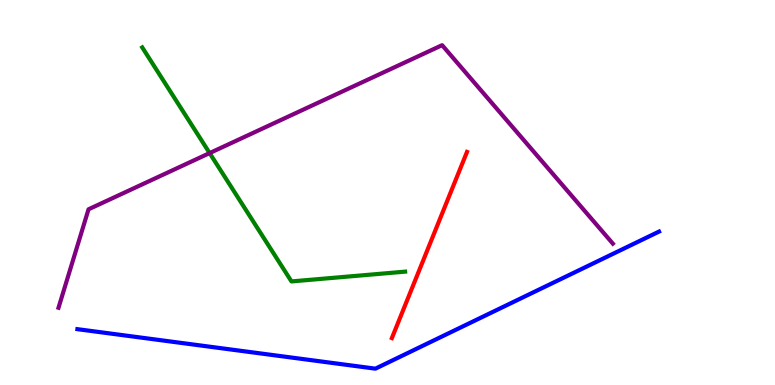[{'lines': ['blue', 'red'], 'intersections': []}, {'lines': ['green', 'red'], 'intersections': []}, {'lines': ['purple', 'red'], 'intersections': []}, {'lines': ['blue', 'green'], 'intersections': []}, {'lines': ['blue', 'purple'], 'intersections': []}, {'lines': ['green', 'purple'], 'intersections': [{'x': 2.7, 'y': 6.02}]}]